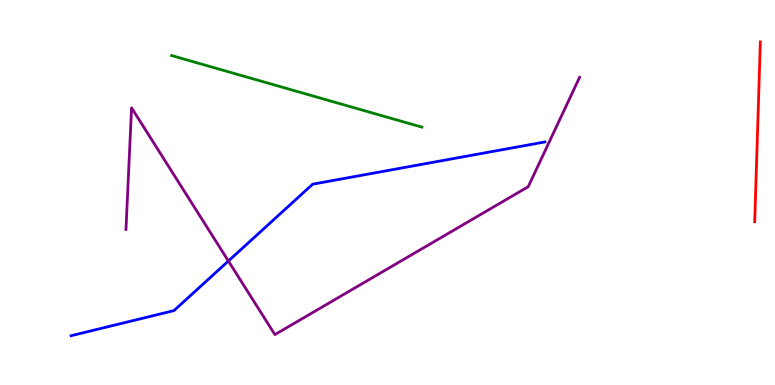[{'lines': ['blue', 'red'], 'intersections': []}, {'lines': ['green', 'red'], 'intersections': []}, {'lines': ['purple', 'red'], 'intersections': []}, {'lines': ['blue', 'green'], 'intersections': []}, {'lines': ['blue', 'purple'], 'intersections': [{'x': 2.95, 'y': 3.22}]}, {'lines': ['green', 'purple'], 'intersections': []}]